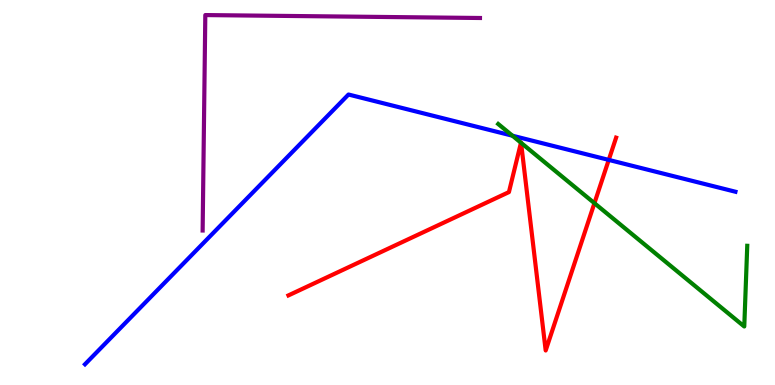[{'lines': ['blue', 'red'], 'intersections': [{'x': 7.85, 'y': 5.85}]}, {'lines': ['green', 'red'], 'intersections': [{'x': 6.72, 'y': 6.29}, {'x': 6.72, 'y': 6.29}, {'x': 7.67, 'y': 4.72}]}, {'lines': ['purple', 'red'], 'intersections': []}, {'lines': ['blue', 'green'], 'intersections': [{'x': 6.61, 'y': 6.48}]}, {'lines': ['blue', 'purple'], 'intersections': []}, {'lines': ['green', 'purple'], 'intersections': []}]